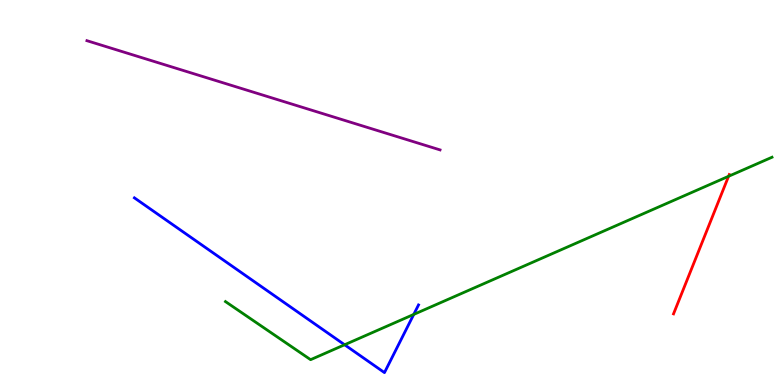[{'lines': ['blue', 'red'], 'intersections': []}, {'lines': ['green', 'red'], 'intersections': [{'x': 9.4, 'y': 5.42}]}, {'lines': ['purple', 'red'], 'intersections': []}, {'lines': ['blue', 'green'], 'intersections': [{'x': 4.45, 'y': 1.05}, {'x': 5.34, 'y': 1.83}]}, {'lines': ['blue', 'purple'], 'intersections': []}, {'lines': ['green', 'purple'], 'intersections': []}]